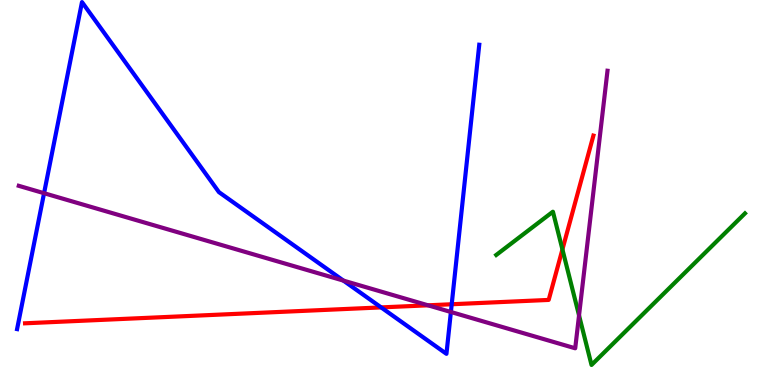[{'lines': ['blue', 'red'], 'intersections': [{'x': 4.92, 'y': 2.02}, {'x': 5.83, 'y': 2.1}]}, {'lines': ['green', 'red'], 'intersections': [{'x': 7.26, 'y': 3.52}]}, {'lines': ['purple', 'red'], 'intersections': [{'x': 5.52, 'y': 2.07}]}, {'lines': ['blue', 'green'], 'intersections': []}, {'lines': ['blue', 'purple'], 'intersections': [{'x': 0.569, 'y': 4.98}, {'x': 4.43, 'y': 2.71}, {'x': 5.82, 'y': 1.9}]}, {'lines': ['green', 'purple'], 'intersections': [{'x': 7.47, 'y': 1.81}]}]